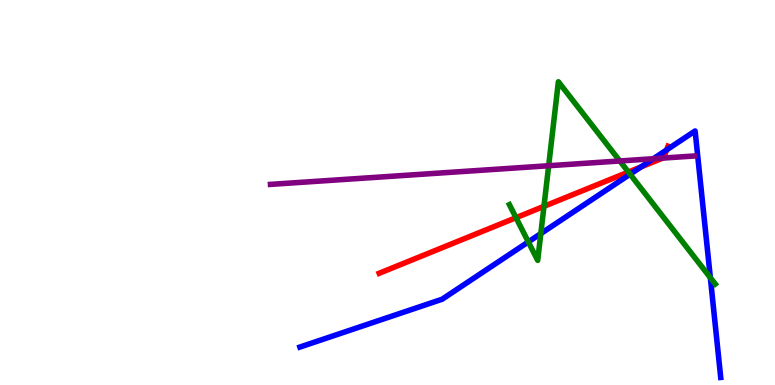[{'lines': ['blue', 'red'], 'intersections': [{'x': 8.27, 'y': 5.67}, {'x': 8.6, 'y': 6.11}]}, {'lines': ['green', 'red'], 'intersections': [{'x': 6.66, 'y': 4.35}, {'x': 7.02, 'y': 4.64}, {'x': 8.11, 'y': 5.53}]}, {'lines': ['purple', 'red'], 'intersections': [{'x': 8.55, 'y': 5.89}]}, {'lines': ['blue', 'green'], 'intersections': [{'x': 6.82, 'y': 3.72}, {'x': 6.98, 'y': 3.93}, {'x': 8.13, 'y': 5.47}, {'x': 9.17, 'y': 2.79}]}, {'lines': ['blue', 'purple'], 'intersections': [{'x': 8.43, 'y': 5.88}]}, {'lines': ['green', 'purple'], 'intersections': [{'x': 7.08, 'y': 5.7}, {'x': 8.0, 'y': 5.82}]}]